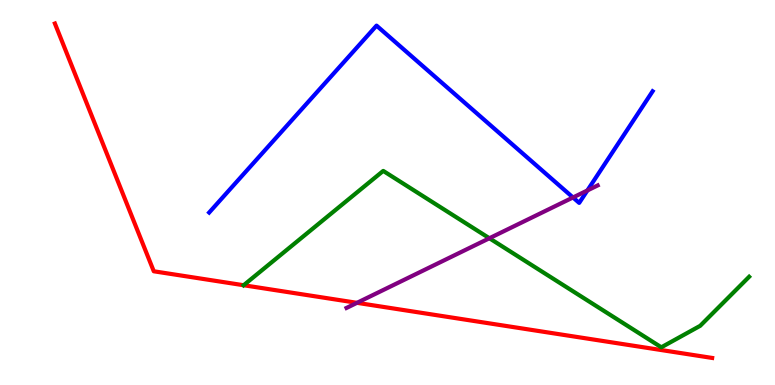[{'lines': ['blue', 'red'], 'intersections': []}, {'lines': ['green', 'red'], 'intersections': [{'x': 3.14, 'y': 2.59}]}, {'lines': ['purple', 'red'], 'intersections': [{'x': 4.61, 'y': 2.13}]}, {'lines': ['blue', 'green'], 'intersections': []}, {'lines': ['blue', 'purple'], 'intersections': [{'x': 7.39, 'y': 4.87}, {'x': 7.58, 'y': 5.05}]}, {'lines': ['green', 'purple'], 'intersections': [{'x': 6.31, 'y': 3.81}]}]